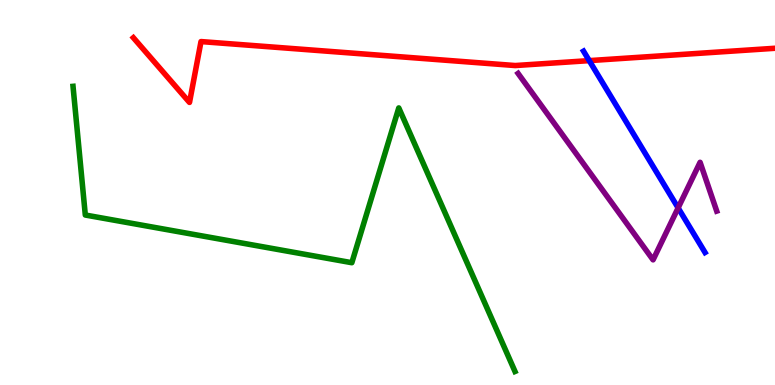[{'lines': ['blue', 'red'], 'intersections': [{'x': 7.6, 'y': 8.43}]}, {'lines': ['green', 'red'], 'intersections': []}, {'lines': ['purple', 'red'], 'intersections': []}, {'lines': ['blue', 'green'], 'intersections': []}, {'lines': ['blue', 'purple'], 'intersections': [{'x': 8.75, 'y': 4.6}]}, {'lines': ['green', 'purple'], 'intersections': []}]